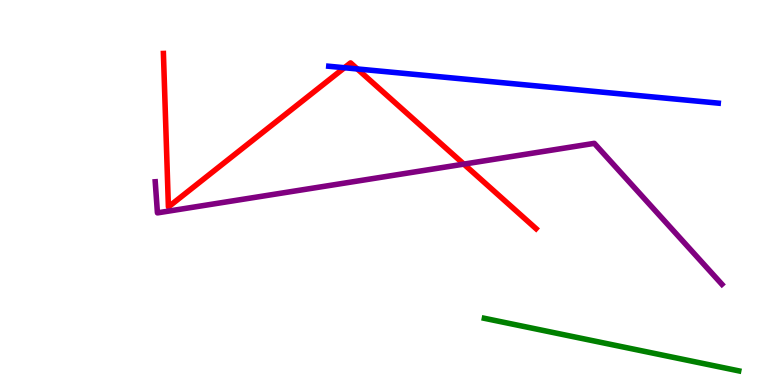[{'lines': ['blue', 'red'], 'intersections': [{'x': 4.44, 'y': 8.24}, {'x': 4.61, 'y': 8.21}]}, {'lines': ['green', 'red'], 'intersections': []}, {'lines': ['purple', 'red'], 'intersections': [{'x': 5.98, 'y': 5.74}]}, {'lines': ['blue', 'green'], 'intersections': []}, {'lines': ['blue', 'purple'], 'intersections': []}, {'lines': ['green', 'purple'], 'intersections': []}]